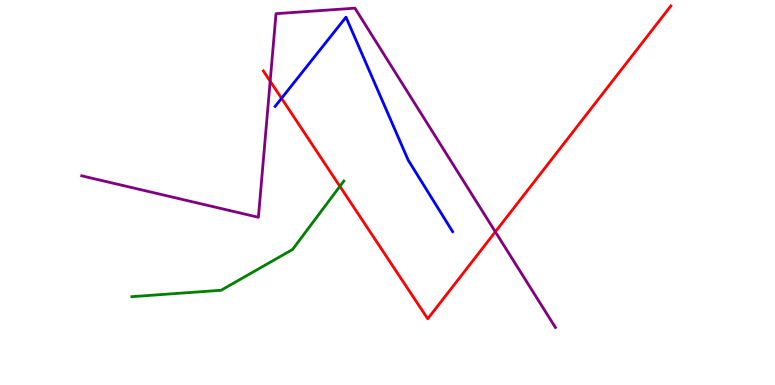[{'lines': ['blue', 'red'], 'intersections': [{'x': 3.63, 'y': 7.45}]}, {'lines': ['green', 'red'], 'intersections': [{'x': 4.39, 'y': 5.16}]}, {'lines': ['purple', 'red'], 'intersections': [{'x': 3.49, 'y': 7.89}, {'x': 6.39, 'y': 3.98}]}, {'lines': ['blue', 'green'], 'intersections': []}, {'lines': ['blue', 'purple'], 'intersections': []}, {'lines': ['green', 'purple'], 'intersections': []}]